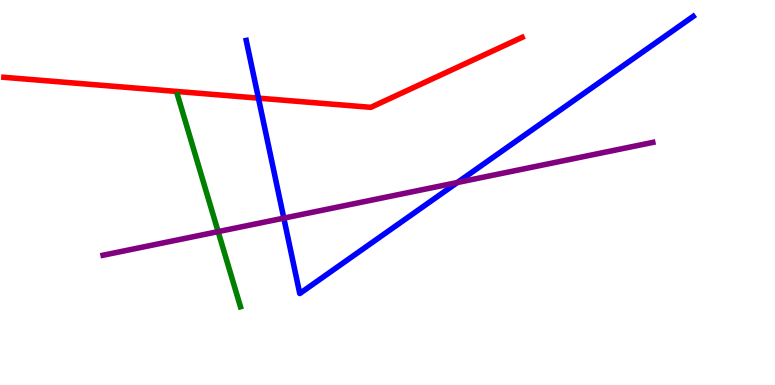[{'lines': ['blue', 'red'], 'intersections': [{'x': 3.33, 'y': 7.45}]}, {'lines': ['green', 'red'], 'intersections': []}, {'lines': ['purple', 'red'], 'intersections': []}, {'lines': ['blue', 'green'], 'intersections': []}, {'lines': ['blue', 'purple'], 'intersections': [{'x': 3.66, 'y': 4.33}, {'x': 5.9, 'y': 5.26}]}, {'lines': ['green', 'purple'], 'intersections': [{'x': 2.81, 'y': 3.98}]}]